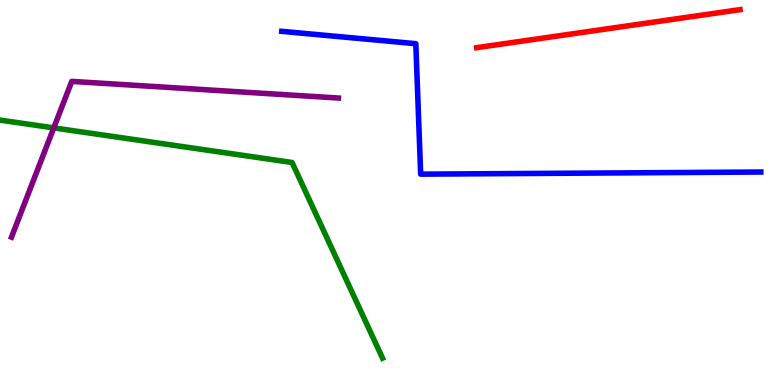[{'lines': ['blue', 'red'], 'intersections': []}, {'lines': ['green', 'red'], 'intersections': []}, {'lines': ['purple', 'red'], 'intersections': []}, {'lines': ['blue', 'green'], 'intersections': []}, {'lines': ['blue', 'purple'], 'intersections': []}, {'lines': ['green', 'purple'], 'intersections': [{'x': 0.694, 'y': 6.68}]}]